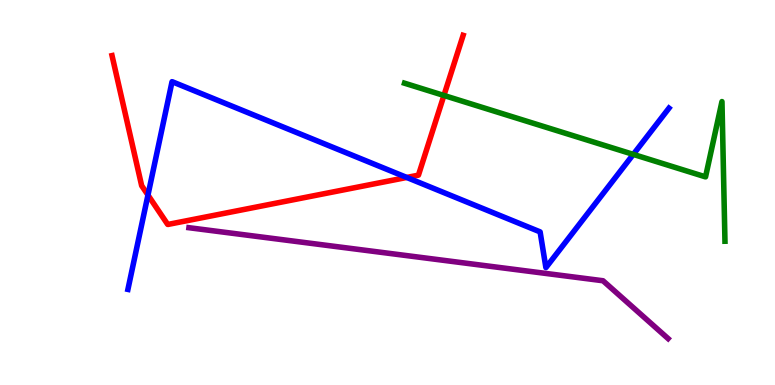[{'lines': ['blue', 'red'], 'intersections': [{'x': 1.91, 'y': 4.93}, {'x': 5.25, 'y': 5.39}]}, {'lines': ['green', 'red'], 'intersections': [{'x': 5.73, 'y': 7.52}]}, {'lines': ['purple', 'red'], 'intersections': []}, {'lines': ['blue', 'green'], 'intersections': [{'x': 8.17, 'y': 5.99}]}, {'lines': ['blue', 'purple'], 'intersections': []}, {'lines': ['green', 'purple'], 'intersections': []}]